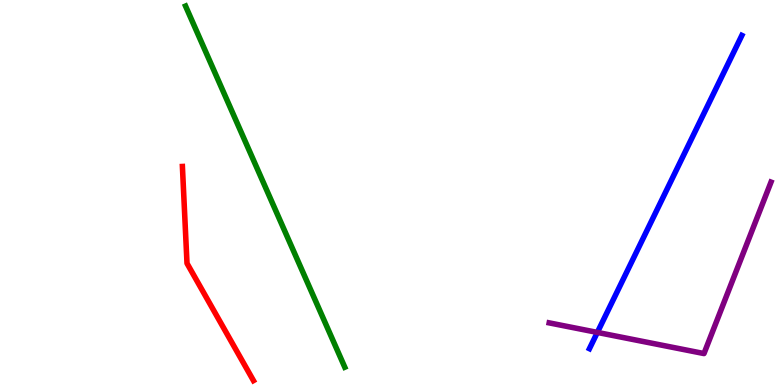[{'lines': ['blue', 'red'], 'intersections': []}, {'lines': ['green', 'red'], 'intersections': []}, {'lines': ['purple', 'red'], 'intersections': []}, {'lines': ['blue', 'green'], 'intersections': []}, {'lines': ['blue', 'purple'], 'intersections': [{'x': 7.71, 'y': 1.37}]}, {'lines': ['green', 'purple'], 'intersections': []}]